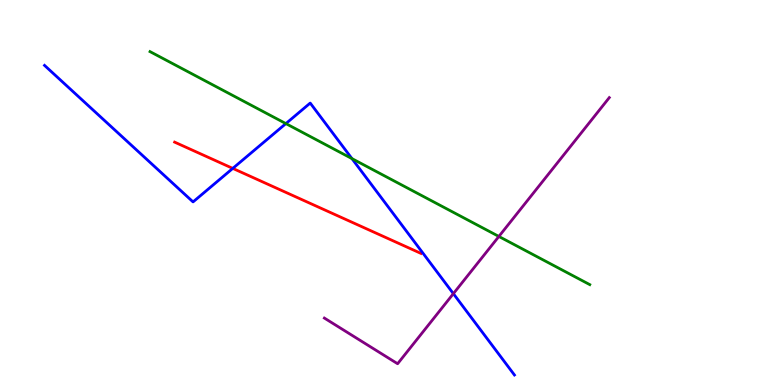[{'lines': ['blue', 'red'], 'intersections': [{'x': 3.0, 'y': 5.63}]}, {'lines': ['green', 'red'], 'intersections': []}, {'lines': ['purple', 'red'], 'intersections': []}, {'lines': ['blue', 'green'], 'intersections': [{'x': 3.69, 'y': 6.79}, {'x': 4.54, 'y': 5.88}]}, {'lines': ['blue', 'purple'], 'intersections': [{'x': 5.85, 'y': 2.37}]}, {'lines': ['green', 'purple'], 'intersections': [{'x': 6.44, 'y': 3.86}]}]